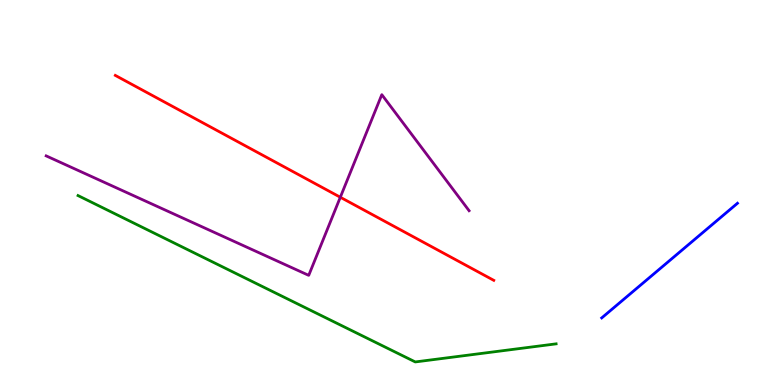[{'lines': ['blue', 'red'], 'intersections': []}, {'lines': ['green', 'red'], 'intersections': []}, {'lines': ['purple', 'red'], 'intersections': [{'x': 4.39, 'y': 4.88}]}, {'lines': ['blue', 'green'], 'intersections': []}, {'lines': ['blue', 'purple'], 'intersections': []}, {'lines': ['green', 'purple'], 'intersections': []}]